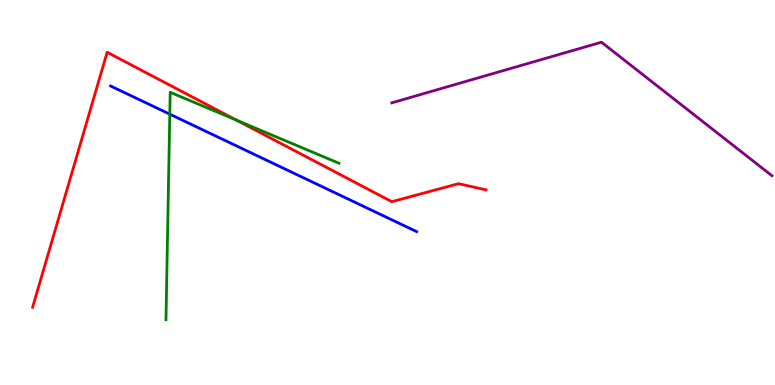[{'lines': ['blue', 'red'], 'intersections': []}, {'lines': ['green', 'red'], 'intersections': [{'x': 3.05, 'y': 6.88}]}, {'lines': ['purple', 'red'], 'intersections': []}, {'lines': ['blue', 'green'], 'intersections': [{'x': 2.19, 'y': 7.03}]}, {'lines': ['blue', 'purple'], 'intersections': []}, {'lines': ['green', 'purple'], 'intersections': []}]